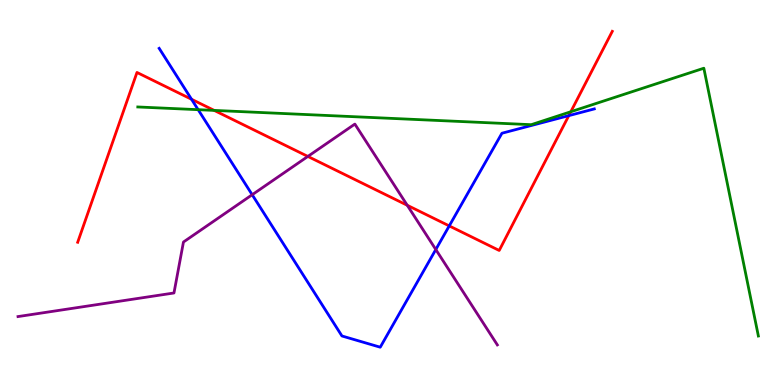[{'lines': ['blue', 'red'], 'intersections': [{'x': 2.47, 'y': 7.42}, {'x': 5.8, 'y': 4.13}, {'x': 7.34, 'y': 7.0}]}, {'lines': ['green', 'red'], 'intersections': [{'x': 2.76, 'y': 7.13}, {'x': 7.37, 'y': 7.1}]}, {'lines': ['purple', 'red'], 'intersections': [{'x': 3.97, 'y': 5.94}, {'x': 5.25, 'y': 4.67}]}, {'lines': ['blue', 'green'], 'intersections': [{'x': 2.56, 'y': 7.15}]}, {'lines': ['blue', 'purple'], 'intersections': [{'x': 3.25, 'y': 4.94}, {'x': 5.62, 'y': 3.52}]}, {'lines': ['green', 'purple'], 'intersections': []}]